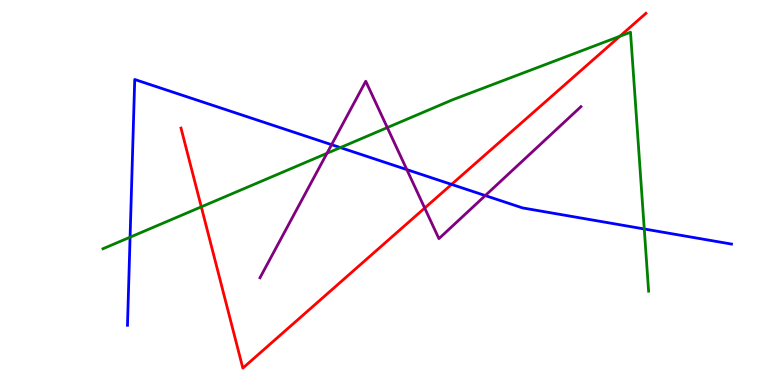[{'lines': ['blue', 'red'], 'intersections': [{'x': 5.83, 'y': 5.21}]}, {'lines': ['green', 'red'], 'intersections': [{'x': 2.6, 'y': 4.63}, {'x': 8.0, 'y': 9.06}]}, {'lines': ['purple', 'red'], 'intersections': [{'x': 5.48, 'y': 4.6}]}, {'lines': ['blue', 'green'], 'intersections': [{'x': 1.68, 'y': 3.84}, {'x': 4.39, 'y': 6.17}, {'x': 8.31, 'y': 4.05}]}, {'lines': ['blue', 'purple'], 'intersections': [{'x': 4.28, 'y': 6.24}, {'x': 5.25, 'y': 5.59}, {'x': 6.26, 'y': 4.92}]}, {'lines': ['green', 'purple'], 'intersections': [{'x': 4.22, 'y': 6.02}, {'x': 5.0, 'y': 6.69}]}]